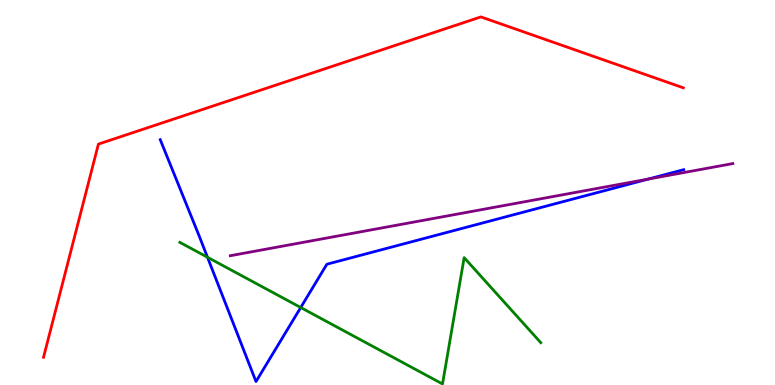[{'lines': ['blue', 'red'], 'intersections': []}, {'lines': ['green', 'red'], 'intersections': []}, {'lines': ['purple', 'red'], 'intersections': []}, {'lines': ['blue', 'green'], 'intersections': [{'x': 2.68, 'y': 3.32}, {'x': 3.88, 'y': 2.01}]}, {'lines': ['blue', 'purple'], 'intersections': [{'x': 8.36, 'y': 5.35}]}, {'lines': ['green', 'purple'], 'intersections': []}]